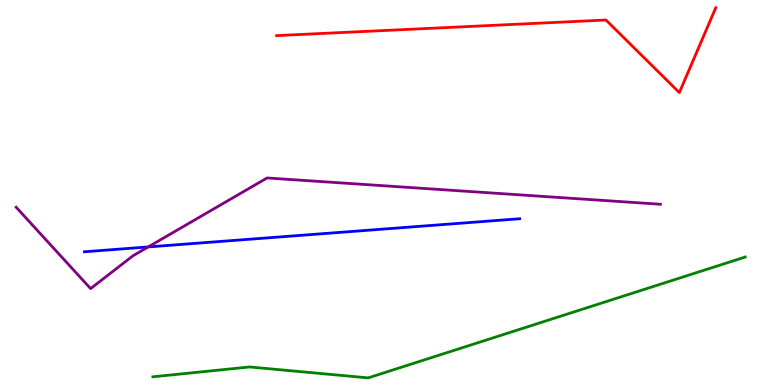[{'lines': ['blue', 'red'], 'intersections': []}, {'lines': ['green', 'red'], 'intersections': []}, {'lines': ['purple', 'red'], 'intersections': []}, {'lines': ['blue', 'green'], 'intersections': []}, {'lines': ['blue', 'purple'], 'intersections': [{'x': 1.91, 'y': 3.59}]}, {'lines': ['green', 'purple'], 'intersections': []}]